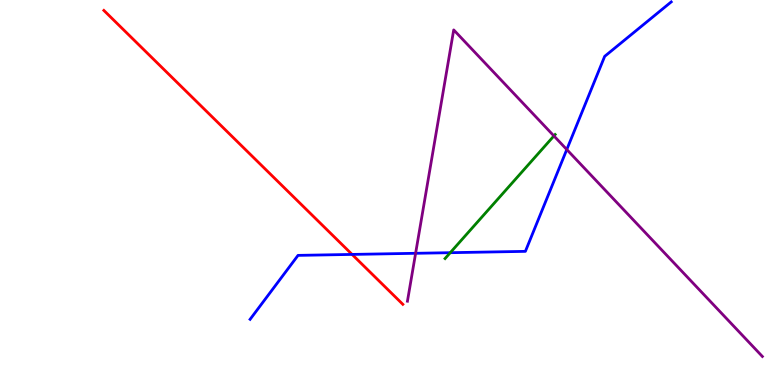[{'lines': ['blue', 'red'], 'intersections': [{'x': 4.54, 'y': 3.39}]}, {'lines': ['green', 'red'], 'intersections': []}, {'lines': ['purple', 'red'], 'intersections': []}, {'lines': ['blue', 'green'], 'intersections': [{'x': 5.81, 'y': 3.44}]}, {'lines': ['blue', 'purple'], 'intersections': [{'x': 5.36, 'y': 3.42}, {'x': 7.31, 'y': 6.12}]}, {'lines': ['green', 'purple'], 'intersections': [{'x': 7.15, 'y': 6.47}]}]